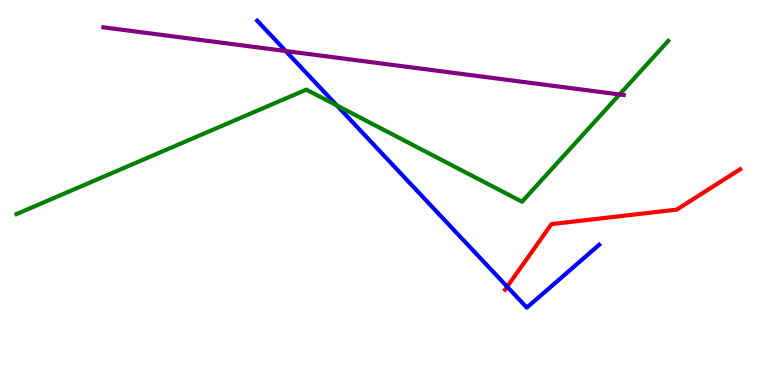[{'lines': ['blue', 'red'], 'intersections': [{'x': 6.54, 'y': 2.55}]}, {'lines': ['green', 'red'], 'intersections': []}, {'lines': ['purple', 'red'], 'intersections': []}, {'lines': ['blue', 'green'], 'intersections': [{'x': 4.35, 'y': 7.26}]}, {'lines': ['blue', 'purple'], 'intersections': [{'x': 3.69, 'y': 8.67}]}, {'lines': ['green', 'purple'], 'intersections': [{'x': 7.99, 'y': 7.55}]}]